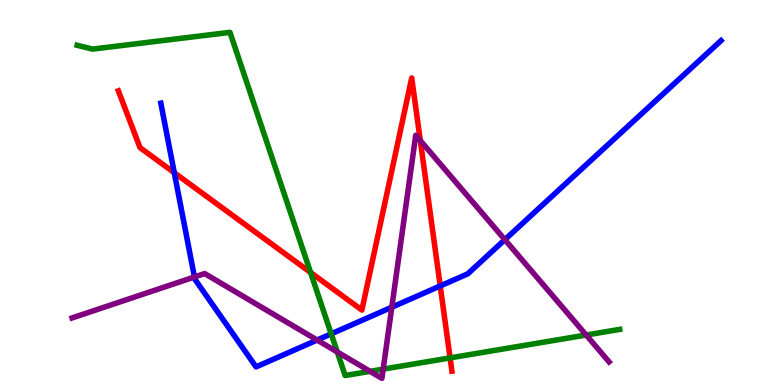[{'lines': ['blue', 'red'], 'intersections': [{'x': 2.25, 'y': 5.51}, {'x': 5.68, 'y': 2.57}]}, {'lines': ['green', 'red'], 'intersections': [{'x': 4.01, 'y': 2.92}, {'x': 5.81, 'y': 0.704}]}, {'lines': ['purple', 'red'], 'intersections': [{'x': 5.42, 'y': 6.35}]}, {'lines': ['blue', 'green'], 'intersections': [{'x': 4.27, 'y': 1.33}]}, {'lines': ['blue', 'purple'], 'intersections': [{'x': 2.51, 'y': 2.81}, {'x': 4.09, 'y': 1.17}, {'x': 5.06, 'y': 2.02}, {'x': 6.51, 'y': 3.77}]}, {'lines': ['green', 'purple'], 'intersections': [{'x': 4.35, 'y': 0.858}, {'x': 4.77, 'y': 0.355}, {'x': 4.94, 'y': 0.412}, {'x': 7.56, 'y': 1.3}]}]